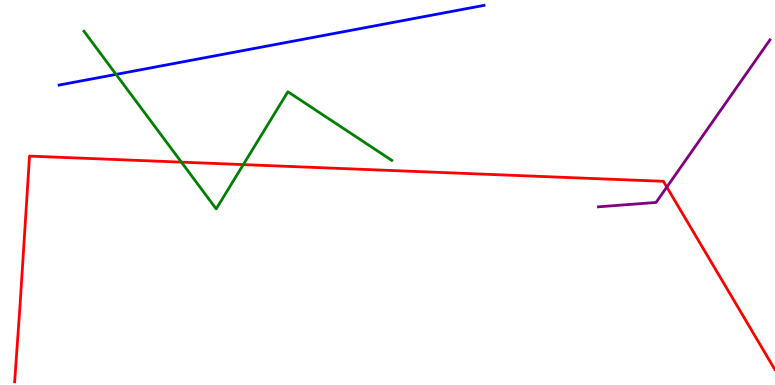[{'lines': ['blue', 'red'], 'intersections': []}, {'lines': ['green', 'red'], 'intersections': [{'x': 2.34, 'y': 5.79}, {'x': 3.14, 'y': 5.72}]}, {'lines': ['purple', 'red'], 'intersections': [{'x': 8.6, 'y': 5.14}]}, {'lines': ['blue', 'green'], 'intersections': [{'x': 1.5, 'y': 8.07}]}, {'lines': ['blue', 'purple'], 'intersections': []}, {'lines': ['green', 'purple'], 'intersections': []}]